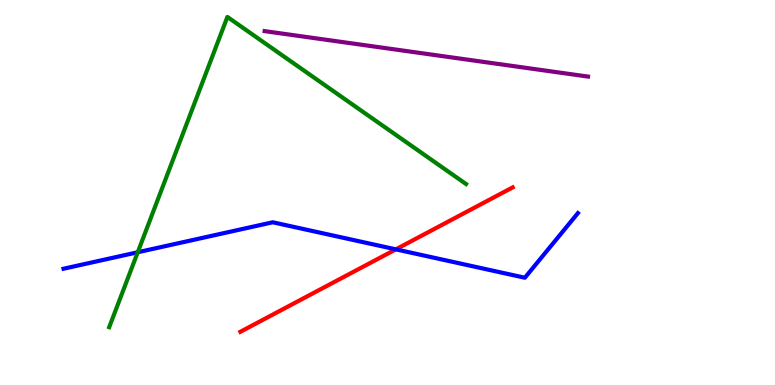[{'lines': ['blue', 'red'], 'intersections': [{'x': 5.11, 'y': 3.52}]}, {'lines': ['green', 'red'], 'intersections': []}, {'lines': ['purple', 'red'], 'intersections': []}, {'lines': ['blue', 'green'], 'intersections': [{'x': 1.78, 'y': 3.45}]}, {'lines': ['blue', 'purple'], 'intersections': []}, {'lines': ['green', 'purple'], 'intersections': []}]